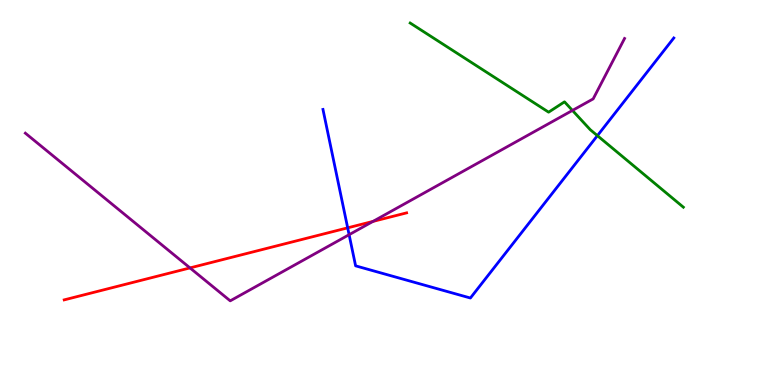[{'lines': ['blue', 'red'], 'intersections': [{'x': 4.49, 'y': 4.08}]}, {'lines': ['green', 'red'], 'intersections': []}, {'lines': ['purple', 'red'], 'intersections': [{'x': 2.45, 'y': 3.04}, {'x': 4.81, 'y': 4.25}]}, {'lines': ['blue', 'green'], 'intersections': [{'x': 7.71, 'y': 6.48}]}, {'lines': ['blue', 'purple'], 'intersections': [{'x': 4.5, 'y': 3.9}]}, {'lines': ['green', 'purple'], 'intersections': [{'x': 7.39, 'y': 7.13}]}]